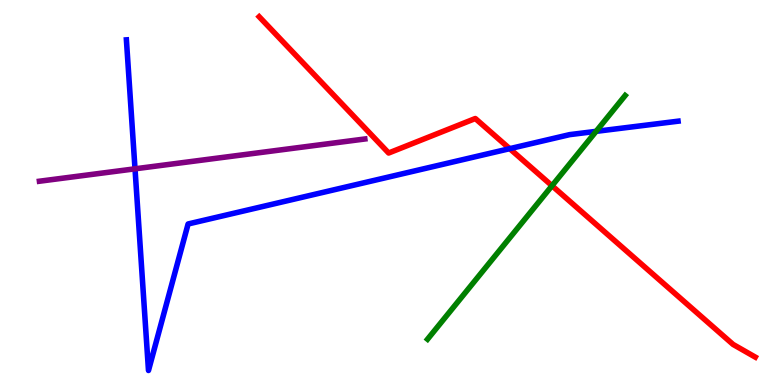[{'lines': ['blue', 'red'], 'intersections': [{'x': 6.58, 'y': 6.14}]}, {'lines': ['green', 'red'], 'intersections': [{'x': 7.12, 'y': 5.18}]}, {'lines': ['purple', 'red'], 'intersections': []}, {'lines': ['blue', 'green'], 'intersections': [{'x': 7.69, 'y': 6.59}]}, {'lines': ['blue', 'purple'], 'intersections': [{'x': 1.74, 'y': 5.62}]}, {'lines': ['green', 'purple'], 'intersections': []}]